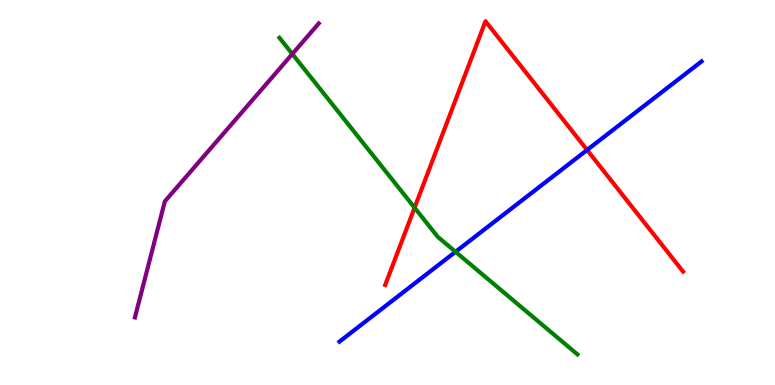[{'lines': ['blue', 'red'], 'intersections': [{'x': 7.58, 'y': 6.1}]}, {'lines': ['green', 'red'], 'intersections': [{'x': 5.35, 'y': 4.61}]}, {'lines': ['purple', 'red'], 'intersections': []}, {'lines': ['blue', 'green'], 'intersections': [{'x': 5.88, 'y': 3.46}]}, {'lines': ['blue', 'purple'], 'intersections': []}, {'lines': ['green', 'purple'], 'intersections': [{'x': 3.77, 'y': 8.6}]}]